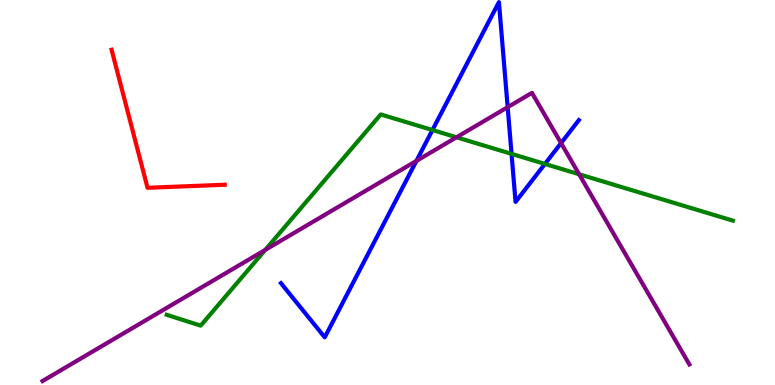[{'lines': ['blue', 'red'], 'intersections': []}, {'lines': ['green', 'red'], 'intersections': []}, {'lines': ['purple', 'red'], 'intersections': []}, {'lines': ['blue', 'green'], 'intersections': [{'x': 5.58, 'y': 6.62}, {'x': 6.6, 'y': 6.0}, {'x': 7.03, 'y': 5.74}]}, {'lines': ['blue', 'purple'], 'intersections': [{'x': 5.37, 'y': 5.82}, {'x': 6.55, 'y': 7.22}, {'x': 7.24, 'y': 6.28}]}, {'lines': ['green', 'purple'], 'intersections': [{'x': 3.42, 'y': 3.51}, {'x': 5.89, 'y': 6.43}, {'x': 7.47, 'y': 5.47}]}]